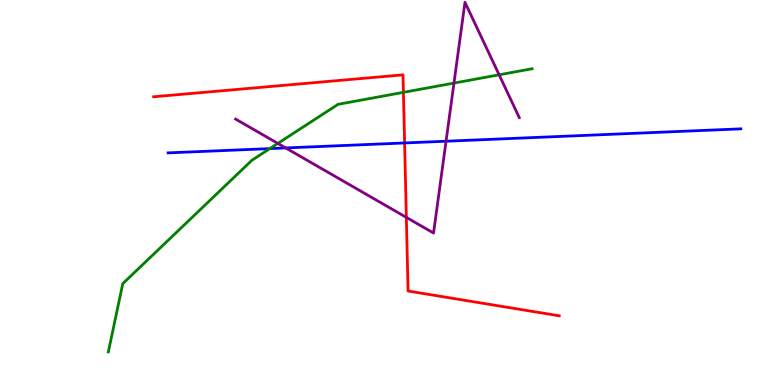[{'lines': ['blue', 'red'], 'intersections': [{'x': 5.22, 'y': 6.29}]}, {'lines': ['green', 'red'], 'intersections': [{'x': 5.21, 'y': 7.6}]}, {'lines': ['purple', 'red'], 'intersections': [{'x': 5.24, 'y': 4.35}]}, {'lines': ['blue', 'green'], 'intersections': [{'x': 3.48, 'y': 6.14}]}, {'lines': ['blue', 'purple'], 'intersections': [{'x': 3.69, 'y': 6.16}, {'x': 5.76, 'y': 6.33}]}, {'lines': ['green', 'purple'], 'intersections': [{'x': 3.59, 'y': 6.27}, {'x': 5.86, 'y': 7.84}, {'x': 6.44, 'y': 8.06}]}]